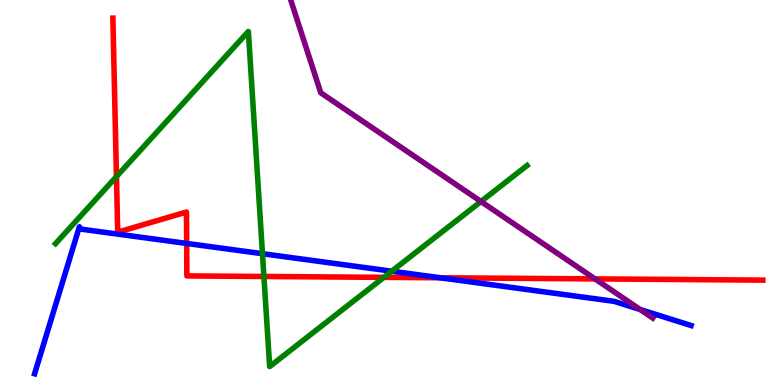[{'lines': ['blue', 'red'], 'intersections': [{'x': 2.41, 'y': 3.68}, {'x': 5.68, 'y': 2.79}]}, {'lines': ['green', 'red'], 'intersections': [{'x': 1.5, 'y': 5.41}, {'x': 3.41, 'y': 2.82}, {'x': 4.95, 'y': 2.8}]}, {'lines': ['purple', 'red'], 'intersections': [{'x': 7.68, 'y': 2.76}]}, {'lines': ['blue', 'green'], 'intersections': [{'x': 3.39, 'y': 3.41}, {'x': 5.05, 'y': 2.96}]}, {'lines': ['blue', 'purple'], 'intersections': [{'x': 8.26, 'y': 1.96}]}, {'lines': ['green', 'purple'], 'intersections': [{'x': 6.21, 'y': 4.77}]}]